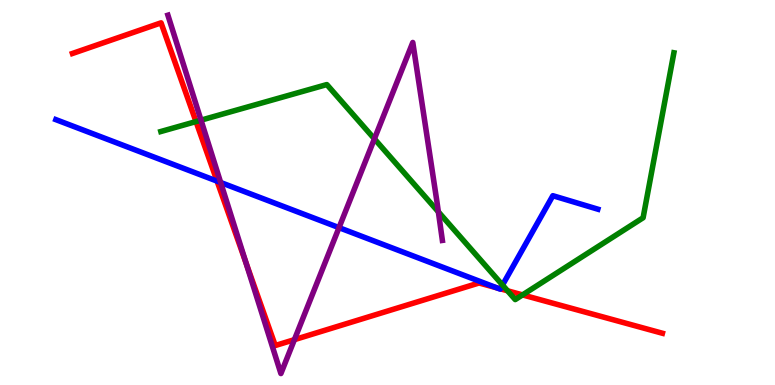[{'lines': ['blue', 'red'], 'intersections': [{'x': 2.8, 'y': 5.3}, {'x': 6.41, 'y': 2.52}, {'x': 6.46, 'y': 2.5}]}, {'lines': ['green', 'red'], 'intersections': [{'x': 2.53, 'y': 6.84}, {'x': 6.55, 'y': 2.45}, {'x': 6.74, 'y': 2.34}]}, {'lines': ['purple', 'red'], 'intersections': [{'x': 3.17, 'y': 3.18}, {'x': 3.8, 'y': 1.18}]}, {'lines': ['blue', 'green'], 'intersections': [{'x': 6.48, 'y': 2.6}]}, {'lines': ['blue', 'purple'], 'intersections': [{'x': 2.85, 'y': 5.26}, {'x': 4.37, 'y': 4.09}]}, {'lines': ['green', 'purple'], 'intersections': [{'x': 2.59, 'y': 6.88}, {'x': 4.83, 'y': 6.39}, {'x': 5.66, 'y': 4.5}]}]